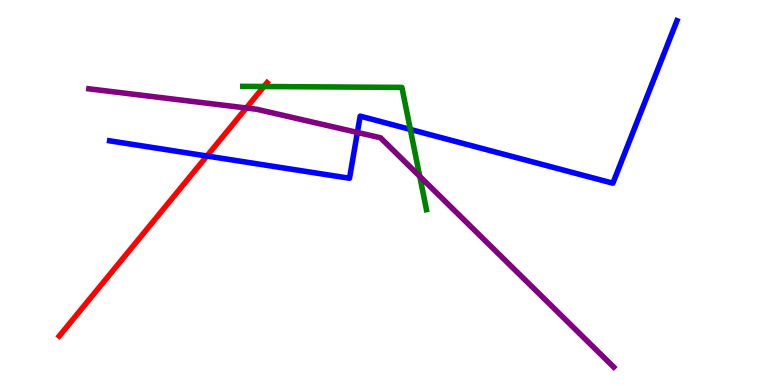[{'lines': ['blue', 'red'], 'intersections': [{'x': 2.67, 'y': 5.95}]}, {'lines': ['green', 'red'], 'intersections': [{'x': 3.41, 'y': 7.75}]}, {'lines': ['purple', 'red'], 'intersections': [{'x': 3.18, 'y': 7.19}]}, {'lines': ['blue', 'green'], 'intersections': [{'x': 5.29, 'y': 6.64}]}, {'lines': ['blue', 'purple'], 'intersections': [{'x': 4.61, 'y': 6.56}]}, {'lines': ['green', 'purple'], 'intersections': [{'x': 5.42, 'y': 5.42}]}]